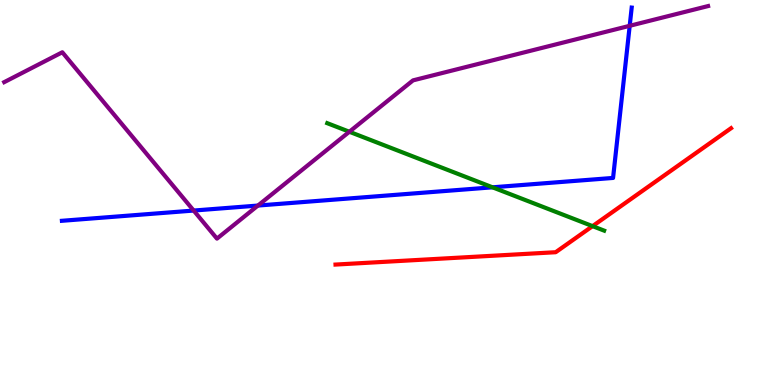[{'lines': ['blue', 'red'], 'intersections': []}, {'lines': ['green', 'red'], 'intersections': [{'x': 7.65, 'y': 4.13}]}, {'lines': ['purple', 'red'], 'intersections': []}, {'lines': ['blue', 'green'], 'intersections': [{'x': 6.35, 'y': 5.13}]}, {'lines': ['blue', 'purple'], 'intersections': [{'x': 2.5, 'y': 4.53}, {'x': 3.33, 'y': 4.66}, {'x': 8.13, 'y': 9.33}]}, {'lines': ['green', 'purple'], 'intersections': [{'x': 4.51, 'y': 6.58}]}]